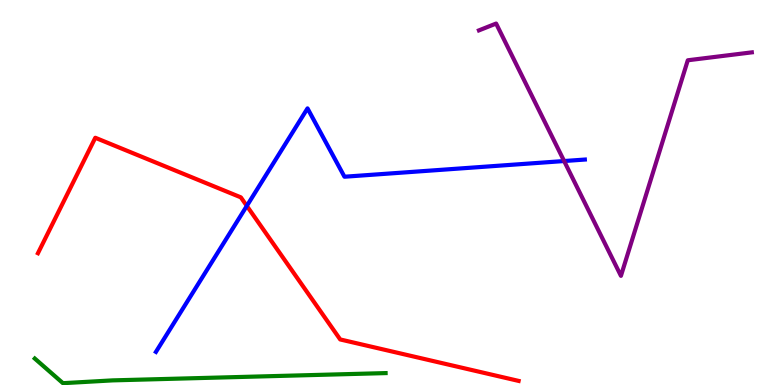[{'lines': ['blue', 'red'], 'intersections': [{'x': 3.18, 'y': 4.65}]}, {'lines': ['green', 'red'], 'intersections': []}, {'lines': ['purple', 'red'], 'intersections': []}, {'lines': ['blue', 'green'], 'intersections': []}, {'lines': ['blue', 'purple'], 'intersections': [{'x': 7.28, 'y': 5.82}]}, {'lines': ['green', 'purple'], 'intersections': []}]